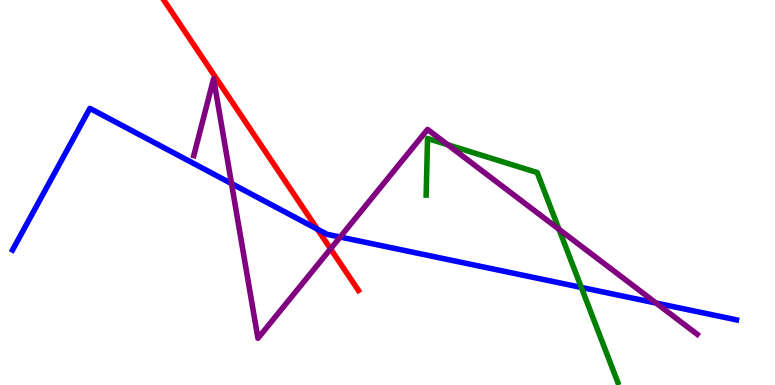[{'lines': ['blue', 'red'], 'intersections': [{'x': 4.1, 'y': 4.05}]}, {'lines': ['green', 'red'], 'intersections': []}, {'lines': ['purple', 'red'], 'intersections': [{'x': 4.27, 'y': 3.54}]}, {'lines': ['blue', 'green'], 'intersections': [{'x': 7.5, 'y': 2.53}]}, {'lines': ['blue', 'purple'], 'intersections': [{'x': 2.99, 'y': 5.23}, {'x': 4.39, 'y': 3.84}, {'x': 8.47, 'y': 2.13}]}, {'lines': ['green', 'purple'], 'intersections': [{'x': 5.78, 'y': 6.24}, {'x': 7.21, 'y': 4.04}]}]